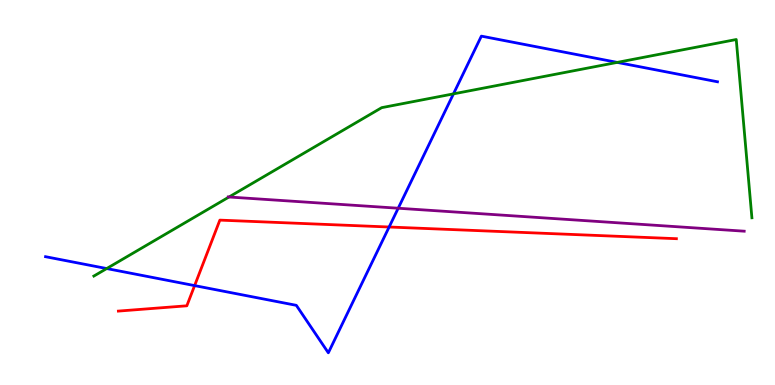[{'lines': ['blue', 'red'], 'intersections': [{'x': 2.51, 'y': 2.58}, {'x': 5.02, 'y': 4.1}]}, {'lines': ['green', 'red'], 'intersections': []}, {'lines': ['purple', 'red'], 'intersections': []}, {'lines': ['blue', 'green'], 'intersections': [{'x': 1.38, 'y': 3.02}, {'x': 5.85, 'y': 7.56}, {'x': 7.96, 'y': 8.38}]}, {'lines': ['blue', 'purple'], 'intersections': [{'x': 5.14, 'y': 4.59}]}, {'lines': ['green', 'purple'], 'intersections': [{'x': 2.95, 'y': 4.88}]}]